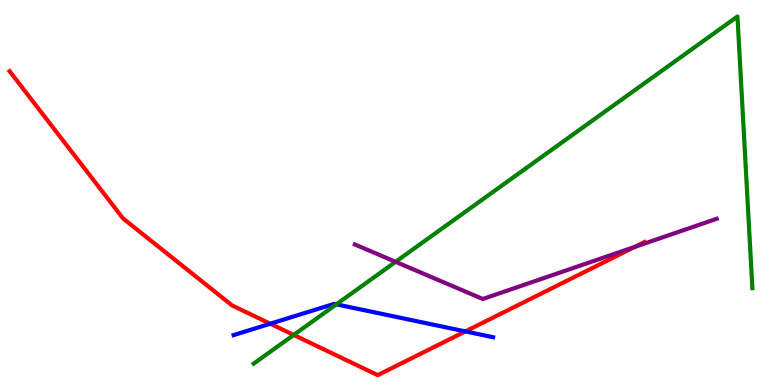[{'lines': ['blue', 'red'], 'intersections': [{'x': 3.49, 'y': 1.59}, {'x': 6.0, 'y': 1.39}]}, {'lines': ['green', 'red'], 'intersections': [{'x': 3.79, 'y': 1.3}]}, {'lines': ['purple', 'red'], 'intersections': [{'x': 8.19, 'y': 3.59}]}, {'lines': ['blue', 'green'], 'intersections': [{'x': 4.34, 'y': 2.09}]}, {'lines': ['blue', 'purple'], 'intersections': []}, {'lines': ['green', 'purple'], 'intersections': [{'x': 5.1, 'y': 3.2}]}]